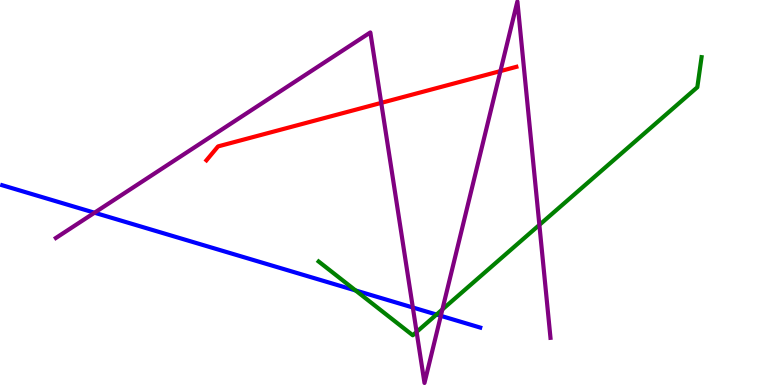[{'lines': ['blue', 'red'], 'intersections': []}, {'lines': ['green', 'red'], 'intersections': []}, {'lines': ['purple', 'red'], 'intersections': [{'x': 4.92, 'y': 7.33}, {'x': 6.46, 'y': 8.15}]}, {'lines': ['blue', 'green'], 'intersections': [{'x': 4.59, 'y': 2.46}, {'x': 5.63, 'y': 1.83}]}, {'lines': ['blue', 'purple'], 'intersections': [{'x': 1.22, 'y': 4.47}, {'x': 5.33, 'y': 2.01}, {'x': 5.69, 'y': 1.8}]}, {'lines': ['green', 'purple'], 'intersections': [{'x': 5.38, 'y': 1.38}, {'x': 5.71, 'y': 1.96}, {'x': 6.96, 'y': 4.16}]}]